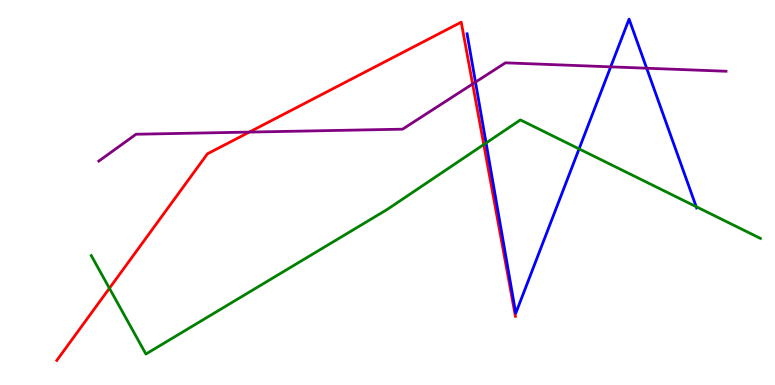[{'lines': ['blue', 'red'], 'intersections': []}, {'lines': ['green', 'red'], 'intersections': [{'x': 1.41, 'y': 2.51}, {'x': 6.24, 'y': 6.25}]}, {'lines': ['purple', 'red'], 'intersections': [{'x': 3.22, 'y': 6.57}, {'x': 6.1, 'y': 7.82}]}, {'lines': ['blue', 'green'], 'intersections': [{'x': 6.27, 'y': 6.29}, {'x': 7.47, 'y': 6.13}, {'x': 8.98, 'y': 4.63}]}, {'lines': ['blue', 'purple'], 'intersections': [{'x': 6.14, 'y': 7.87}, {'x': 7.88, 'y': 8.26}, {'x': 8.34, 'y': 8.23}]}, {'lines': ['green', 'purple'], 'intersections': []}]